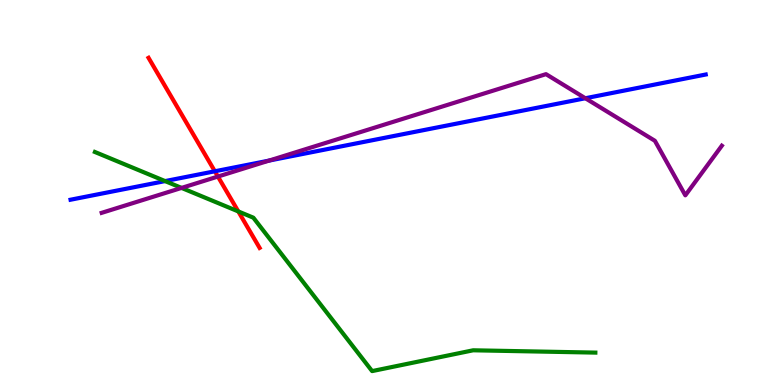[{'lines': ['blue', 'red'], 'intersections': [{'x': 2.77, 'y': 5.55}]}, {'lines': ['green', 'red'], 'intersections': [{'x': 3.07, 'y': 4.51}]}, {'lines': ['purple', 'red'], 'intersections': [{'x': 2.81, 'y': 5.41}]}, {'lines': ['blue', 'green'], 'intersections': [{'x': 2.13, 'y': 5.3}]}, {'lines': ['blue', 'purple'], 'intersections': [{'x': 3.47, 'y': 5.83}, {'x': 7.55, 'y': 7.45}]}, {'lines': ['green', 'purple'], 'intersections': [{'x': 2.34, 'y': 5.12}]}]